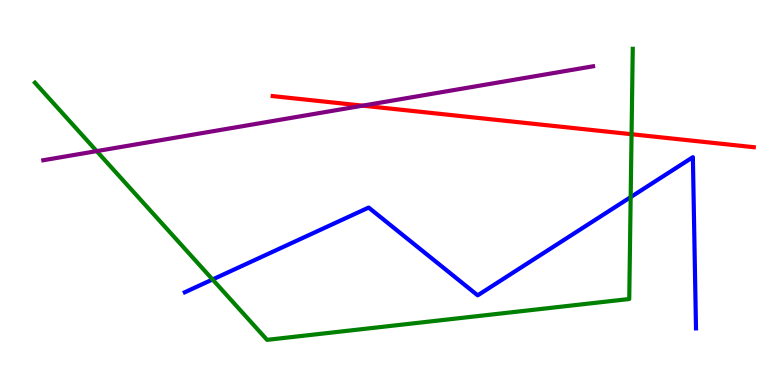[{'lines': ['blue', 'red'], 'intersections': []}, {'lines': ['green', 'red'], 'intersections': [{'x': 8.15, 'y': 6.51}]}, {'lines': ['purple', 'red'], 'intersections': [{'x': 4.68, 'y': 7.26}]}, {'lines': ['blue', 'green'], 'intersections': [{'x': 2.74, 'y': 2.74}, {'x': 8.14, 'y': 4.88}]}, {'lines': ['blue', 'purple'], 'intersections': []}, {'lines': ['green', 'purple'], 'intersections': [{'x': 1.25, 'y': 6.07}]}]